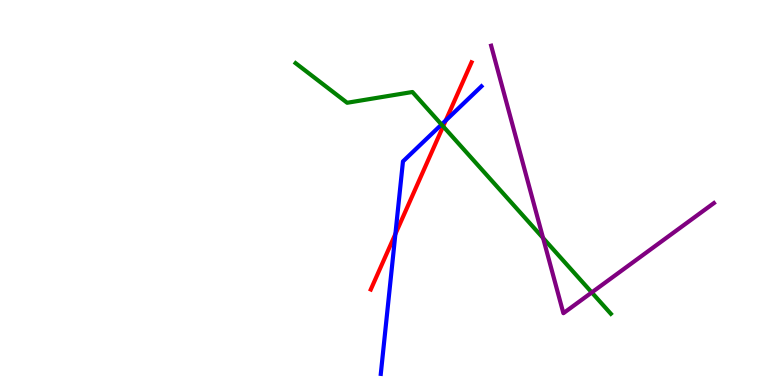[{'lines': ['blue', 'red'], 'intersections': [{'x': 5.1, 'y': 3.92}, {'x': 5.75, 'y': 6.87}]}, {'lines': ['green', 'red'], 'intersections': [{'x': 5.72, 'y': 6.72}]}, {'lines': ['purple', 'red'], 'intersections': []}, {'lines': ['blue', 'green'], 'intersections': [{'x': 5.7, 'y': 6.77}]}, {'lines': ['blue', 'purple'], 'intersections': []}, {'lines': ['green', 'purple'], 'intersections': [{'x': 7.01, 'y': 3.82}, {'x': 7.64, 'y': 2.4}]}]